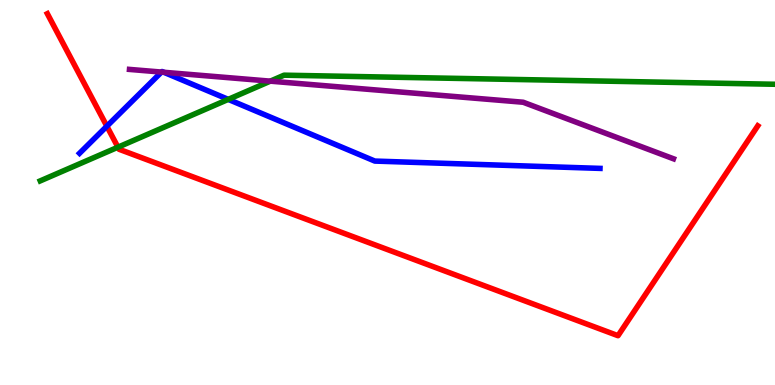[{'lines': ['blue', 'red'], 'intersections': [{'x': 1.38, 'y': 6.72}]}, {'lines': ['green', 'red'], 'intersections': [{'x': 1.52, 'y': 6.18}]}, {'lines': ['purple', 'red'], 'intersections': []}, {'lines': ['blue', 'green'], 'intersections': [{'x': 2.95, 'y': 7.42}]}, {'lines': ['blue', 'purple'], 'intersections': [{'x': 2.08, 'y': 8.13}, {'x': 2.11, 'y': 8.12}]}, {'lines': ['green', 'purple'], 'intersections': [{'x': 3.49, 'y': 7.89}]}]